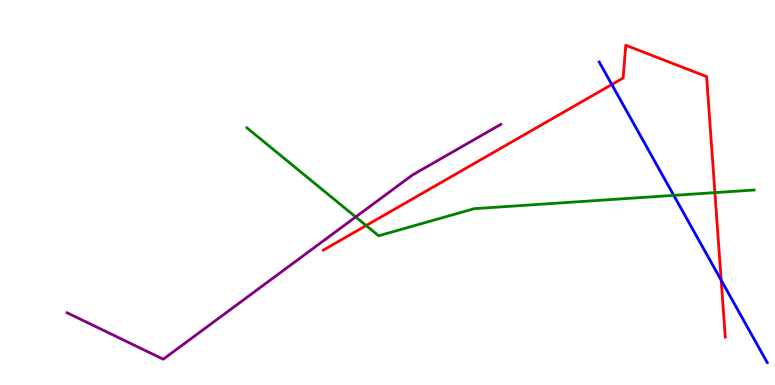[{'lines': ['blue', 'red'], 'intersections': [{'x': 7.89, 'y': 7.8}, {'x': 9.31, 'y': 2.72}]}, {'lines': ['green', 'red'], 'intersections': [{'x': 4.72, 'y': 4.14}, {'x': 9.22, 'y': 5.0}]}, {'lines': ['purple', 'red'], 'intersections': []}, {'lines': ['blue', 'green'], 'intersections': [{'x': 8.69, 'y': 4.93}]}, {'lines': ['blue', 'purple'], 'intersections': []}, {'lines': ['green', 'purple'], 'intersections': [{'x': 4.59, 'y': 4.36}]}]